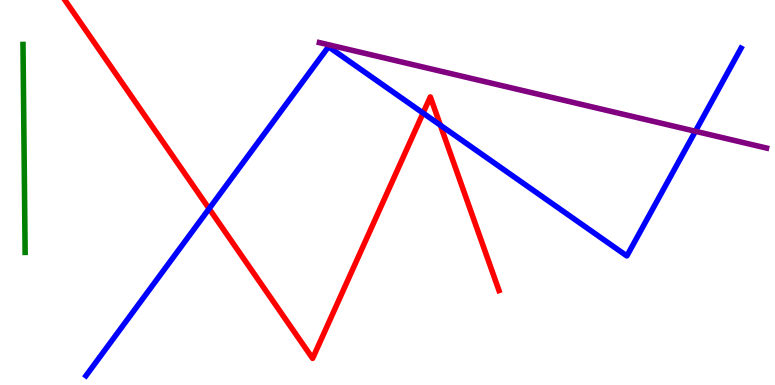[{'lines': ['blue', 'red'], 'intersections': [{'x': 2.7, 'y': 4.58}, {'x': 5.46, 'y': 7.06}, {'x': 5.68, 'y': 6.75}]}, {'lines': ['green', 'red'], 'intersections': []}, {'lines': ['purple', 'red'], 'intersections': []}, {'lines': ['blue', 'green'], 'intersections': []}, {'lines': ['blue', 'purple'], 'intersections': [{'x': 8.97, 'y': 6.59}]}, {'lines': ['green', 'purple'], 'intersections': []}]